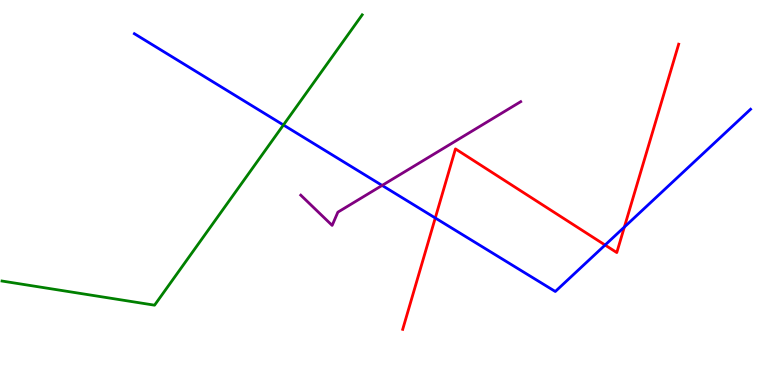[{'lines': ['blue', 'red'], 'intersections': [{'x': 5.62, 'y': 4.34}, {'x': 7.81, 'y': 3.64}, {'x': 8.06, 'y': 4.1}]}, {'lines': ['green', 'red'], 'intersections': []}, {'lines': ['purple', 'red'], 'intersections': []}, {'lines': ['blue', 'green'], 'intersections': [{'x': 3.66, 'y': 6.75}]}, {'lines': ['blue', 'purple'], 'intersections': [{'x': 4.93, 'y': 5.18}]}, {'lines': ['green', 'purple'], 'intersections': []}]